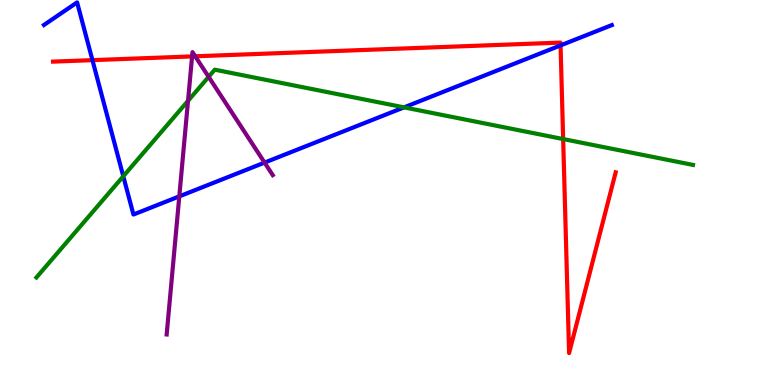[{'lines': ['blue', 'red'], 'intersections': [{'x': 1.19, 'y': 8.44}, {'x': 7.23, 'y': 8.82}]}, {'lines': ['green', 'red'], 'intersections': [{'x': 7.27, 'y': 6.39}]}, {'lines': ['purple', 'red'], 'intersections': [{'x': 2.48, 'y': 8.53}, {'x': 2.52, 'y': 8.54}]}, {'lines': ['blue', 'green'], 'intersections': [{'x': 1.59, 'y': 5.42}, {'x': 5.21, 'y': 7.21}]}, {'lines': ['blue', 'purple'], 'intersections': [{'x': 2.31, 'y': 4.9}, {'x': 3.41, 'y': 5.78}]}, {'lines': ['green', 'purple'], 'intersections': [{'x': 2.43, 'y': 7.38}, {'x': 2.69, 'y': 8.0}]}]